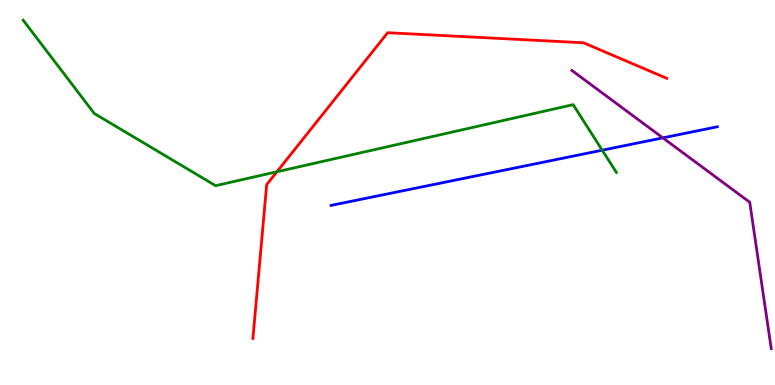[{'lines': ['blue', 'red'], 'intersections': []}, {'lines': ['green', 'red'], 'intersections': [{'x': 3.57, 'y': 5.54}]}, {'lines': ['purple', 'red'], 'intersections': []}, {'lines': ['blue', 'green'], 'intersections': [{'x': 7.77, 'y': 6.1}]}, {'lines': ['blue', 'purple'], 'intersections': [{'x': 8.55, 'y': 6.42}]}, {'lines': ['green', 'purple'], 'intersections': []}]